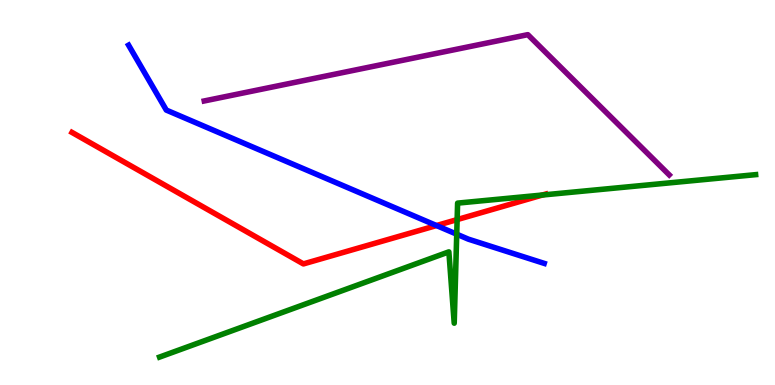[{'lines': ['blue', 'red'], 'intersections': [{'x': 5.63, 'y': 4.14}]}, {'lines': ['green', 'red'], 'intersections': [{'x': 5.9, 'y': 4.3}, {'x': 7.0, 'y': 4.93}]}, {'lines': ['purple', 'red'], 'intersections': []}, {'lines': ['blue', 'green'], 'intersections': [{'x': 5.89, 'y': 3.92}]}, {'lines': ['blue', 'purple'], 'intersections': []}, {'lines': ['green', 'purple'], 'intersections': []}]